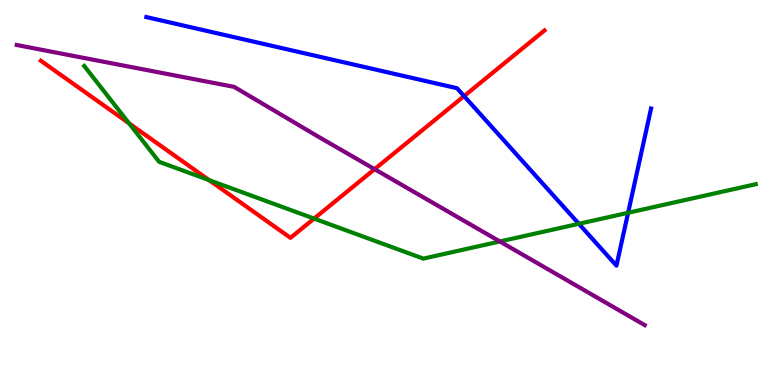[{'lines': ['blue', 'red'], 'intersections': [{'x': 5.99, 'y': 7.5}]}, {'lines': ['green', 'red'], 'intersections': [{'x': 1.67, 'y': 6.8}, {'x': 2.7, 'y': 5.32}, {'x': 4.05, 'y': 4.32}]}, {'lines': ['purple', 'red'], 'intersections': [{'x': 4.83, 'y': 5.61}]}, {'lines': ['blue', 'green'], 'intersections': [{'x': 7.47, 'y': 4.19}, {'x': 8.1, 'y': 4.47}]}, {'lines': ['blue', 'purple'], 'intersections': []}, {'lines': ['green', 'purple'], 'intersections': [{'x': 6.45, 'y': 3.73}]}]